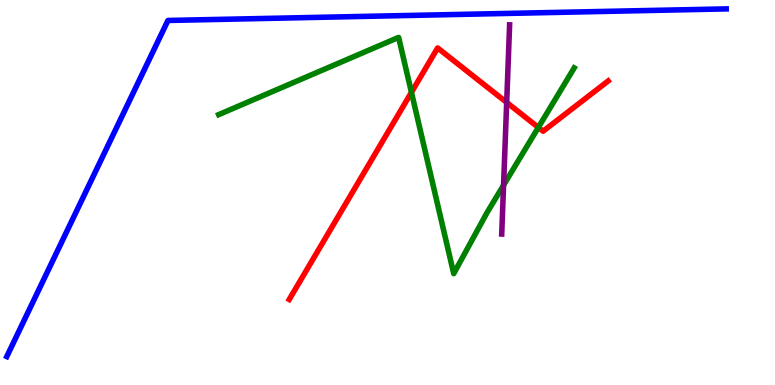[{'lines': ['blue', 'red'], 'intersections': []}, {'lines': ['green', 'red'], 'intersections': [{'x': 5.31, 'y': 7.6}, {'x': 6.95, 'y': 6.69}]}, {'lines': ['purple', 'red'], 'intersections': [{'x': 6.54, 'y': 7.34}]}, {'lines': ['blue', 'green'], 'intersections': []}, {'lines': ['blue', 'purple'], 'intersections': []}, {'lines': ['green', 'purple'], 'intersections': [{'x': 6.5, 'y': 5.19}]}]